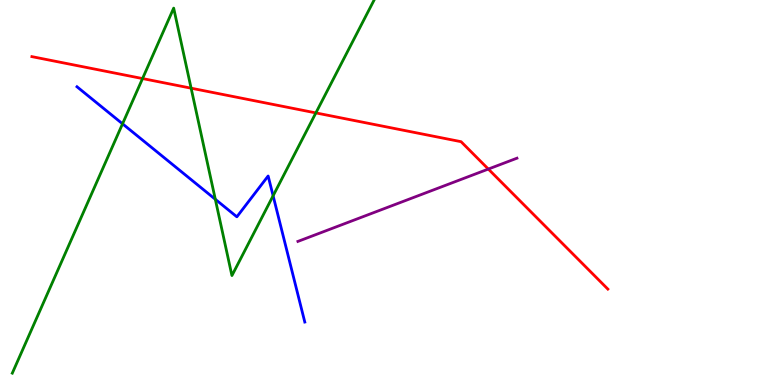[{'lines': ['blue', 'red'], 'intersections': []}, {'lines': ['green', 'red'], 'intersections': [{'x': 1.84, 'y': 7.96}, {'x': 2.47, 'y': 7.71}, {'x': 4.08, 'y': 7.07}]}, {'lines': ['purple', 'red'], 'intersections': [{'x': 6.3, 'y': 5.61}]}, {'lines': ['blue', 'green'], 'intersections': [{'x': 1.58, 'y': 6.78}, {'x': 2.78, 'y': 4.82}, {'x': 3.52, 'y': 4.91}]}, {'lines': ['blue', 'purple'], 'intersections': []}, {'lines': ['green', 'purple'], 'intersections': []}]